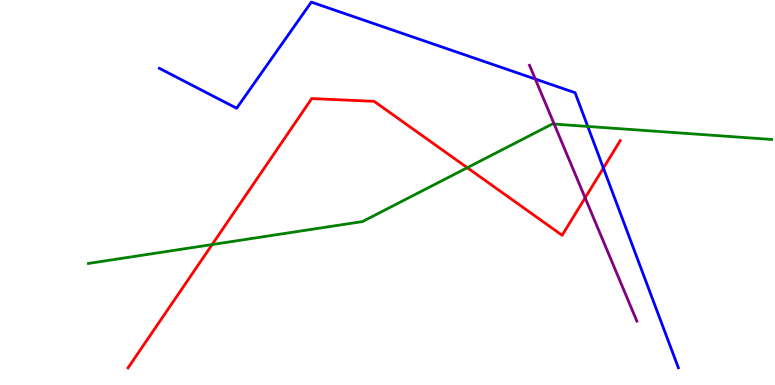[{'lines': ['blue', 'red'], 'intersections': [{'x': 7.79, 'y': 5.63}]}, {'lines': ['green', 'red'], 'intersections': [{'x': 2.74, 'y': 3.65}, {'x': 6.03, 'y': 5.64}]}, {'lines': ['purple', 'red'], 'intersections': [{'x': 7.55, 'y': 4.86}]}, {'lines': ['blue', 'green'], 'intersections': [{'x': 7.58, 'y': 6.72}]}, {'lines': ['blue', 'purple'], 'intersections': [{'x': 6.91, 'y': 7.95}]}, {'lines': ['green', 'purple'], 'intersections': [{'x': 7.15, 'y': 6.78}]}]